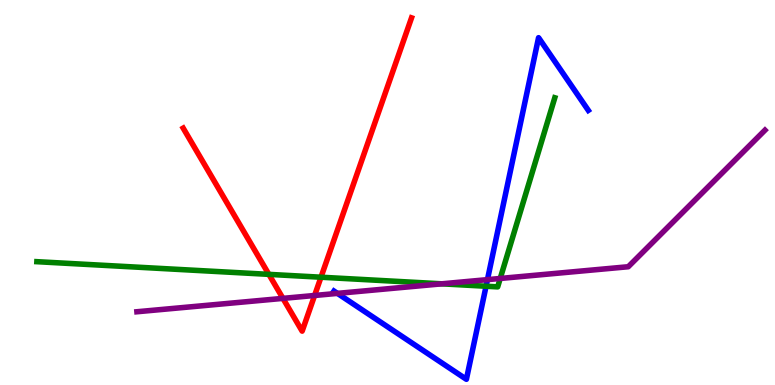[{'lines': ['blue', 'red'], 'intersections': []}, {'lines': ['green', 'red'], 'intersections': [{'x': 3.47, 'y': 2.87}, {'x': 4.14, 'y': 2.8}]}, {'lines': ['purple', 'red'], 'intersections': [{'x': 3.65, 'y': 2.25}, {'x': 4.06, 'y': 2.33}]}, {'lines': ['blue', 'green'], 'intersections': [{'x': 6.27, 'y': 2.57}]}, {'lines': ['blue', 'purple'], 'intersections': [{'x': 4.35, 'y': 2.38}, {'x': 6.29, 'y': 2.74}]}, {'lines': ['green', 'purple'], 'intersections': [{'x': 5.7, 'y': 2.63}, {'x': 6.45, 'y': 2.77}]}]